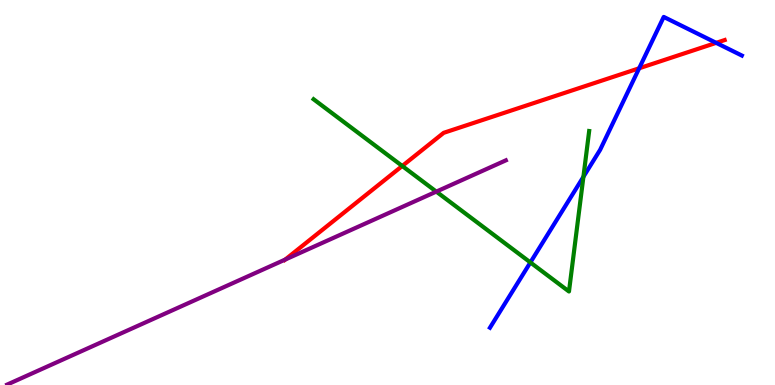[{'lines': ['blue', 'red'], 'intersections': [{'x': 8.25, 'y': 8.23}, {'x': 9.24, 'y': 8.89}]}, {'lines': ['green', 'red'], 'intersections': [{'x': 5.19, 'y': 5.69}]}, {'lines': ['purple', 'red'], 'intersections': [{'x': 3.68, 'y': 3.26}]}, {'lines': ['blue', 'green'], 'intersections': [{'x': 6.84, 'y': 3.18}, {'x': 7.53, 'y': 5.41}]}, {'lines': ['blue', 'purple'], 'intersections': []}, {'lines': ['green', 'purple'], 'intersections': [{'x': 5.63, 'y': 5.02}]}]